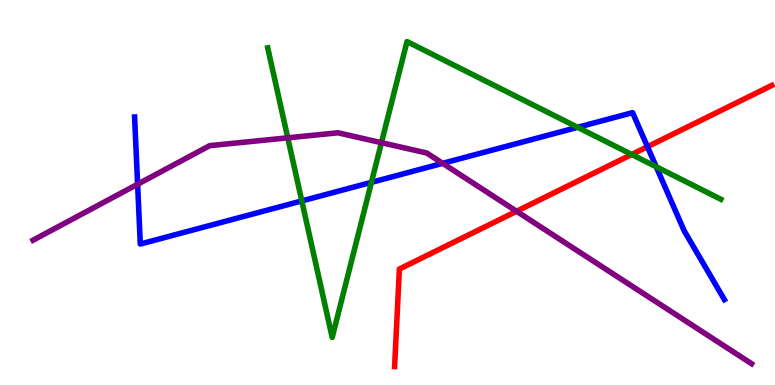[{'lines': ['blue', 'red'], 'intersections': [{'x': 8.35, 'y': 6.19}]}, {'lines': ['green', 'red'], 'intersections': [{'x': 8.15, 'y': 5.99}]}, {'lines': ['purple', 'red'], 'intersections': [{'x': 6.67, 'y': 4.51}]}, {'lines': ['blue', 'green'], 'intersections': [{'x': 3.89, 'y': 4.78}, {'x': 4.79, 'y': 5.26}, {'x': 7.45, 'y': 6.69}, {'x': 8.47, 'y': 5.67}]}, {'lines': ['blue', 'purple'], 'intersections': [{'x': 1.78, 'y': 5.21}, {'x': 5.71, 'y': 5.76}]}, {'lines': ['green', 'purple'], 'intersections': [{'x': 3.71, 'y': 6.42}, {'x': 4.92, 'y': 6.29}]}]